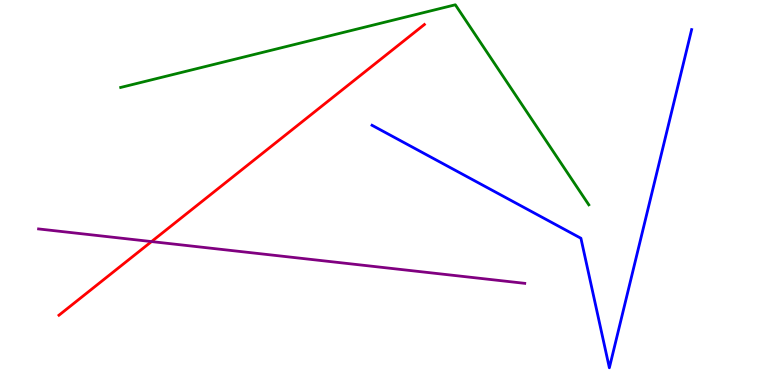[{'lines': ['blue', 'red'], 'intersections': []}, {'lines': ['green', 'red'], 'intersections': []}, {'lines': ['purple', 'red'], 'intersections': [{'x': 1.96, 'y': 3.73}]}, {'lines': ['blue', 'green'], 'intersections': []}, {'lines': ['blue', 'purple'], 'intersections': []}, {'lines': ['green', 'purple'], 'intersections': []}]